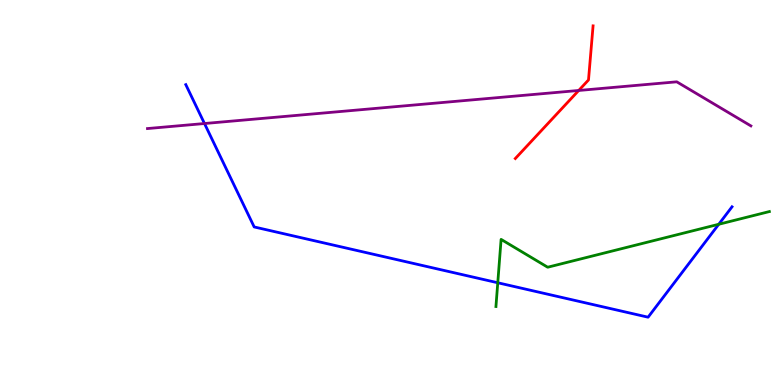[{'lines': ['blue', 'red'], 'intersections': []}, {'lines': ['green', 'red'], 'intersections': []}, {'lines': ['purple', 'red'], 'intersections': [{'x': 7.47, 'y': 7.65}]}, {'lines': ['blue', 'green'], 'intersections': [{'x': 6.42, 'y': 2.66}, {'x': 9.27, 'y': 4.17}]}, {'lines': ['blue', 'purple'], 'intersections': [{'x': 2.64, 'y': 6.79}]}, {'lines': ['green', 'purple'], 'intersections': []}]